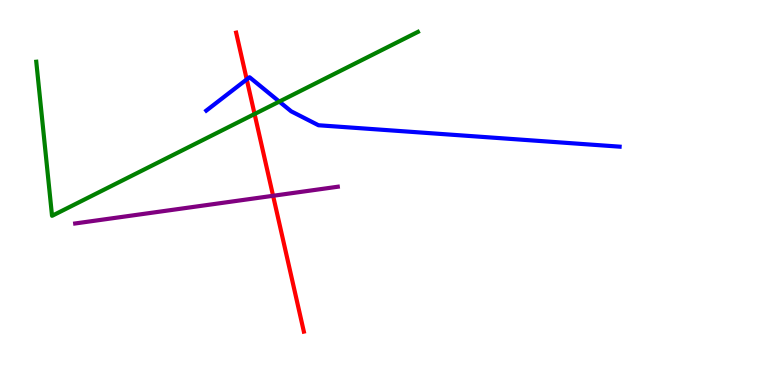[{'lines': ['blue', 'red'], 'intersections': [{'x': 3.18, 'y': 7.94}]}, {'lines': ['green', 'red'], 'intersections': [{'x': 3.28, 'y': 7.04}]}, {'lines': ['purple', 'red'], 'intersections': [{'x': 3.52, 'y': 4.91}]}, {'lines': ['blue', 'green'], 'intersections': [{'x': 3.6, 'y': 7.36}]}, {'lines': ['blue', 'purple'], 'intersections': []}, {'lines': ['green', 'purple'], 'intersections': []}]